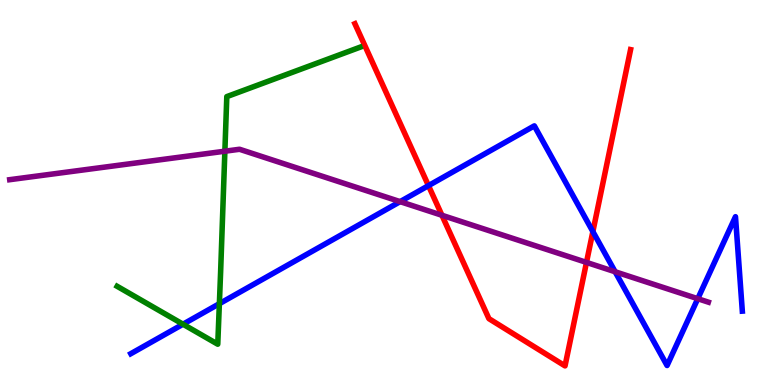[{'lines': ['blue', 'red'], 'intersections': [{'x': 5.53, 'y': 5.18}, {'x': 7.65, 'y': 3.99}]}, {'lines': ['green', 'red'], 'intersections': []}, {'lines': ['purple', 'red'], 'intersections': [{'x': 5.7, 'y': 4.41}, {'x': 7.57, 'y': 3.18}]}, {'lines': ['blue', 'green'], 'intersections': [{'x': 2.36, 'y': 1.58}, {'x': 2.83, 'y': 2.11}]}, {'lines': ['blue', 'purple'], 'intersections': [{'x': 5.16, 'y': 4.76}, {'x': 7.94, 'y': 2.94}, {'x': 9.0, 'y': 2.24}]}, {'lines': ['green', 'purple'], 'intersections': [{'x': 2.9, 'y': 6.07}]}]